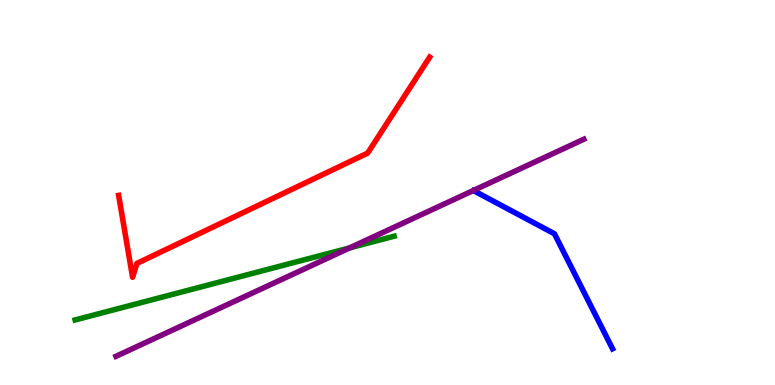[{'lines': ['blue', 'red'], 'intersections': []}, {'lines': ['green', 'red'], 'intersections': []}, {'lines': ['purple', 'red'], 'intersections': []}, {'lines': ['blue', 'green'], 'intersections': []}, {'lines': ['blue', 'purple'], 'intersections': []}, {'lines': ['green', 'purple'], 'intersections': [{'x': 4.51, 'y': 3.56}]}]